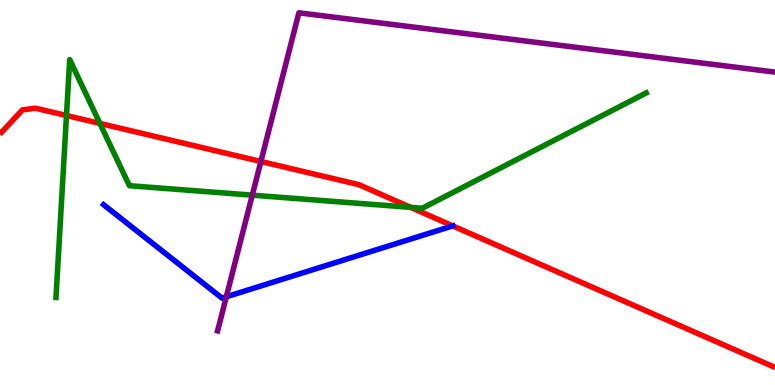[{'lines': ['blue', 'red'], 'intersections': [{'x': 5.84, 'y': 4.13}]}, {'lines': ['green', 'red'], 'intersections': [{'x': 0.858, 'y': 7.0}, {'x': 1.29, 'y': 6.79}, {'x': 5.3, 'y': 4.61}]}, {'lines': ['purple', 'red'], 'intersections': [{'x': 3.37, 'y': 5.81}]}, {'lines': ['blue', 'green'], 'intersections': []}, {'lines': ['blue', 'purple'], 'intersections': [{'x': 2.92, 'y': 2.29}]}, {'lines': ['green', 'purple'], 'intersections': [{'x': 3.26, 'y': 4.93}]}]